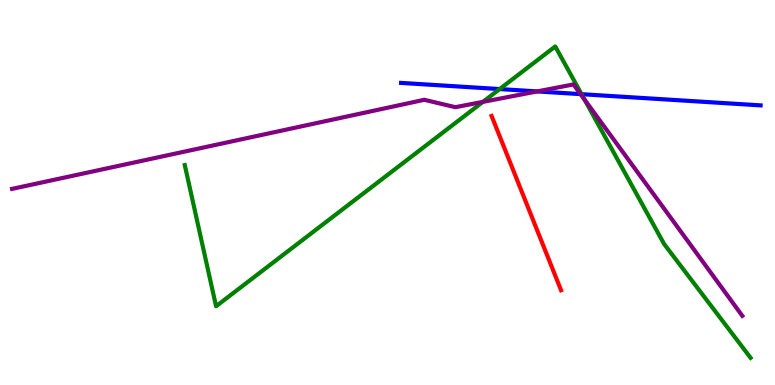[{'lines': ['blue', 'red'], 'intersections': []}, {'lines': ['green', 'red'], 'intersections': []}, {'lines': ['purple', 'red'], 'intersections': []}, {'lines': ['blue', 'green'], 'intersections': [{'x': 6.45, 'y': 7.69}, {'x': 7.5, 'y': 7.55}]}, {'lines': ['blue', 'purple'], 'intersections': [{'x': 6.93, 'y': 7.63}, {'x': 7.49, 'y': 7.56}]}, {'lines': ['green', 'purple'], 'intersections': [{'x': 6.23, 'y': 7.35}, {'x': 7.54, 'y': 7.41}]}]